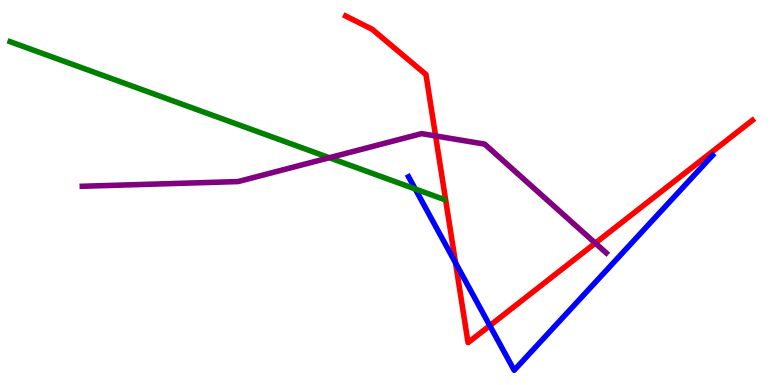[{'lines': ['blue', 'red'], 'intersections': [{'x': 5.88, 'y': 3.17}, {'x': 6.32, 'y': 1.54}]}, {'lines': ['green', 'red'], 'intersections': []}, {'lines': ['purple', 'red'], 'intersections': [{'x': 5.62, 'y': 6.47}, {'x': 7.68, 'y': 3.68}]}, {'lines': ['blue', 'green'], 'intersections': [{'x': 5.36, 'y': 5.09}]}, {'lines': ['blue', 'purple'], 'intersections': []}, {'lines': ['green', 'purple'], 'intersections': [{'x': 4.25, 'y': 5.9}]}]